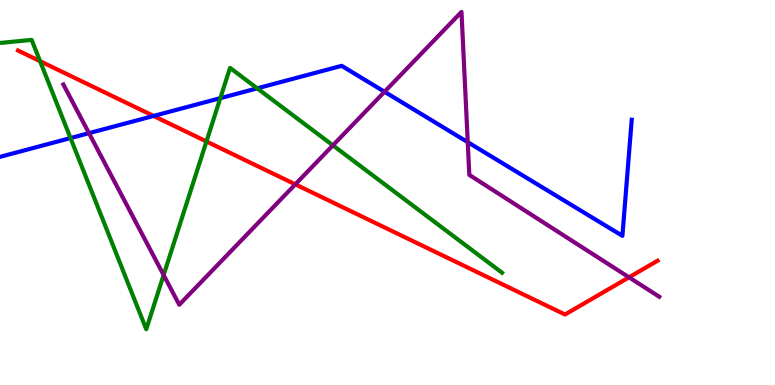[{'lines': ['blue', 'red'], 'intersections': [{'x': 1.98, 'y': 6.99}]}, {'lines': ['green', 'red'], 'intersections': [{'x': 0.517, 'y': 8.41}, {'x': 2.66, 'y': 6.33}]}, {'lines': ['purple', 'red'], 'intersections': [{'x': 3.81, 'y': 5.21}, {'x': 8.12, 'y': 2.8}]}, {'lines': ['blue', 'green'], 'intersections': [{'x': 0.91, 'y': 6.41}, {'x': 2.84, 'y': 7.45}, {'x': 3.32, 'y': 7.71}]}, {'lines': ['blue', 'purple'], 'intersections': [{'x': 1.15, 'y': 6.54}, {'x': 4.96, 'y': 7.62}, {'x': 6.04, 'y': 6.31}]}, {'lines': ['green', 'purple'], 'intersections': [{'x': 2.11, 'y': 2.86}, {'x': 4.3, 'y': 6.22}]}]